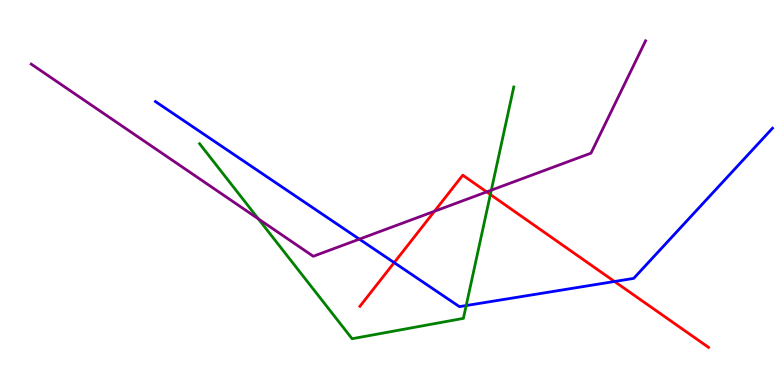[{'lines': ['blue', 'red'], 'intersections': [{'x': 5.09, 'y': 3.18}, {'x': 7.93, 'y': 2.69}]}, {'lines': ['green', 'red'], 'intersections': [{'x': 6.33, 'y': 4.95}]}, {'lines': ['purple', 'red'], 'intersections': [{'x': 5.61, 'y': 4.51}, {'x': 6.28, 'y': 5.02}]}, {'lines': ['blue', 'green'], 'intersections': [{'x': 6.02, 'y': 2.06}]}, {'lines': ['blue', 'purple'], 'intersections': [{'x': 4.64, 'y': 3.79}]}, {'lines': ['green', 'purple'], 'intersections': [{'x': 3.33, 'y': 4.32}, {'x': 6.34, 'y': 5.06}]}]